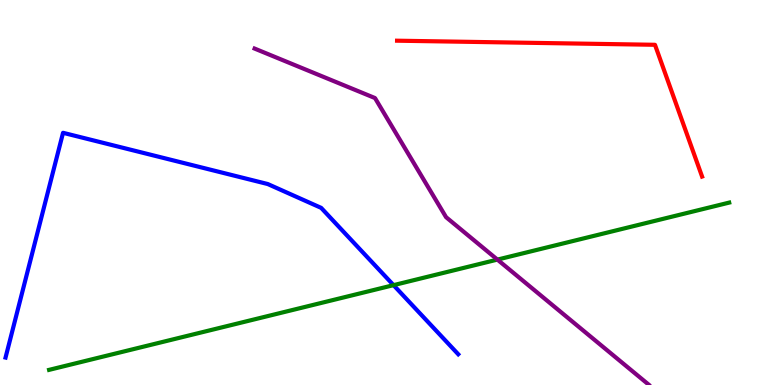[{'lines': ['blue', 'red'], 'intersections': []}, {'lines': ['green', 'red'], 'intersections': []}, {'lines': ['purple', 'red'], 'intersections': []}, {'lines': ['blue', 'green'], 'intersections': [{'x': 5.08, 'y': 2.59}]}, {'lines': ['blue', 'purple'], 'intersections': []}, {'lines': ['green', 'purple'], 'intersections': [{'x': 6.42, 'y': 3.26}]}]